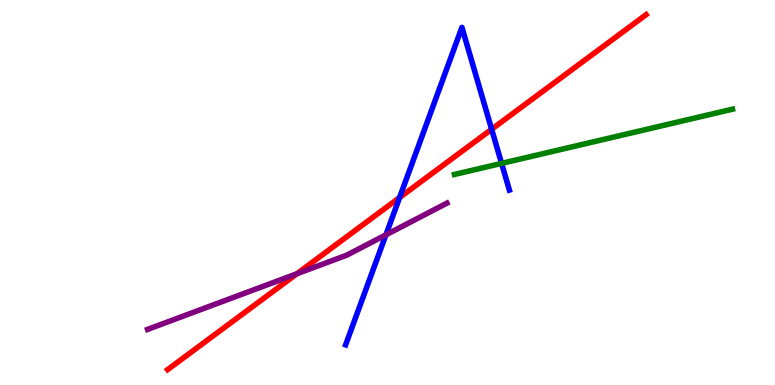[{'lines': ['blue', 'red'], 'intersections': [{'x': 5.16, 'y': 4.87}, {'x': 6.34, 'y': 6.64}]}, {'lines': ['green', 'red'], 'intersections': []}, {'lines': ['purple', 'red'], 'intersections': [{'x': 3.83, 'y': 2.89}]}, {'lines': ['blue', 'green'], 'intersections': [{'x': 6.47, 'y': 5.76}]}, {'lines': ['blue', 'purple'], 'intersections': [{'x': 4.98, 'y': 3.9}]}, {'lines': ['green', 'purple'], 'intersections': []}]